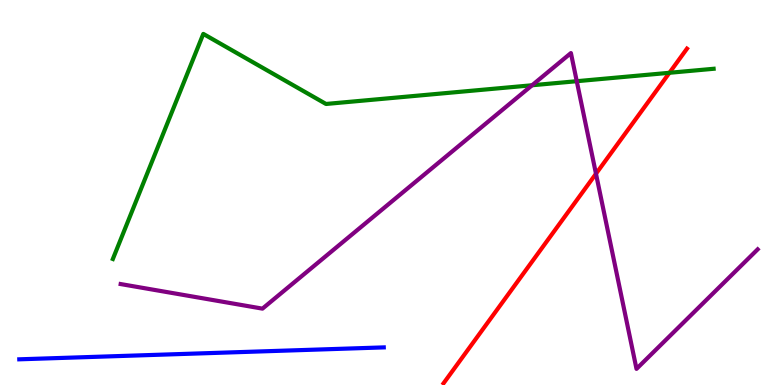[{'lines': ['blue', 'red'], 'intersections': []}, {'lines': ['green', 'red'], 'intersections': [{'x': 8.64, 'y': 8.11}]}, {'lines': ['purple', 'red'], 'intersections': [{'x': 7.69, 'y': 5.49}]}, {'lines': ['blue', 'green'], 'intersections': []}, {'lines': ['blue', 'purple'], 'intersections': []}, {'lines': ['green', 'purple'], 'intersections': [{'x': 6.87, 'y': 7.79}, {'x': 7.44, 'y': 7.89}]}]